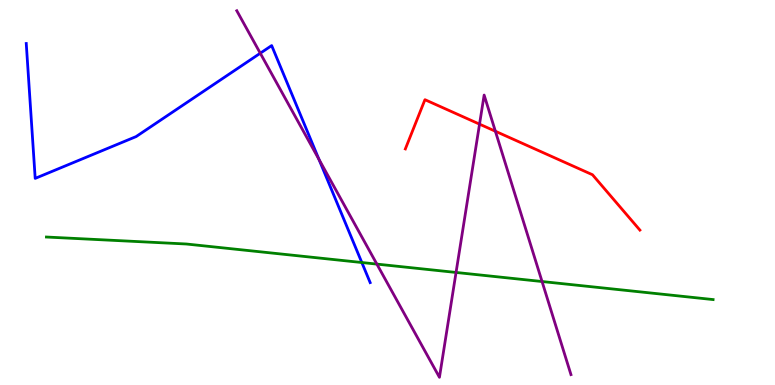[{'lines': ['blue', 'red'], 'intersections': []}, {'lines': ['green', 'red'], 'intersections': []}, {'lines': ['purple', 'red'], 'intersections': [{'x': 6.19, 'y': 6.78}, {'x': 6.39, 'y': 6.59}]}, {'lines': ['blue', 'green'], 'intersections': [{'x': 4.67, 'y': 3.18}]}, {'lines': ['blue', 'purple'], 'intersections': [{'x': 3.36, 'y': 8.62}, {'x': 4.12, 'y': 5.86}]}, {'lines': ['green', 'purple'], 'intersections': [{'x': 4.86, 'y': 3.14}, {'x': 5.88, 'y': 2.92}, {'x': 6.99, 'y': 2.69}]}]